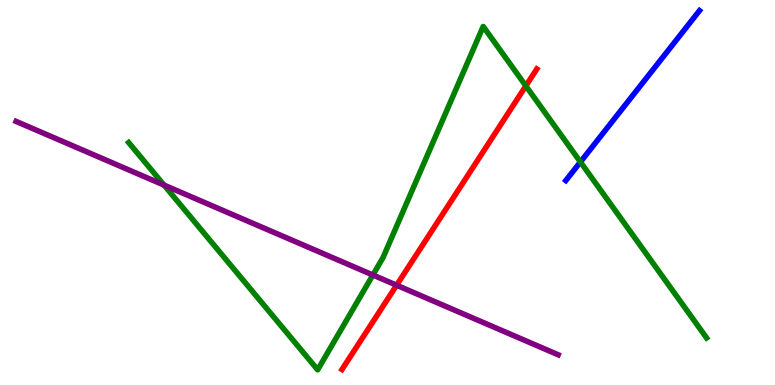[{'lines': ['blue', 'red'], 'intersections': []}, {'lines': ['green', 'red'], 'intersections': [{'x': 6.79, 'y': 7.77}]}, {'lines': ['purple', 'red'], 'intersections': [{'x': 5.12, 'y': 2.59}]}, {'lines': ['blue', 'green'], 'intersections': [{'x': 7.49, 'y': 5.79}]}, {'lines': ['blue', 'purple'], 'intersections': []}, {'lines': ['green', 'purple'], 'intersections': [{'x': 2.12, 'y': 5.19}, {'x': 4.81, 'y': 2.86}]}]